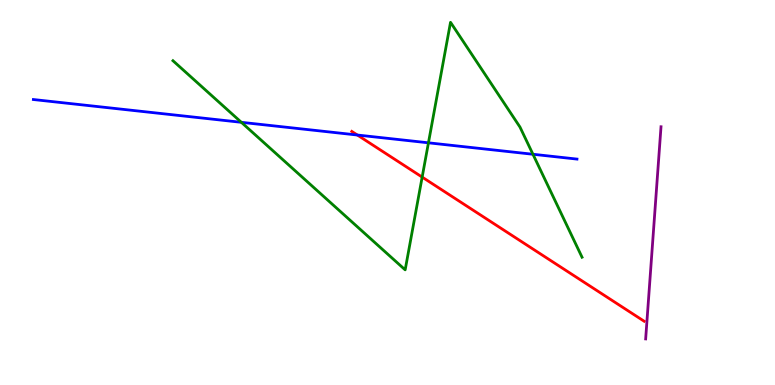[{'lines': ['blue', 'red'], 'intersections': [{'x': 4.61, 'y': 6.49}]}, {'lines': ['green', 'red'], 'intersections': [{'x': 5.45, 'y': 5.4}]}, {'lines': ['purple', 'red'], 'intersections': []}, {'lines': ['blue', 'green'], 'intersections': [{'x': 3.11, 'y': 6.82}, {'x': 5.53, 'y': 6.29}, {'x': 6.88, 'y': 5.99}]}, {'lines': ['blue', 'purple'], 'intersections': []}, {'lines': ['green', 'purple'], 'intersections': []}]